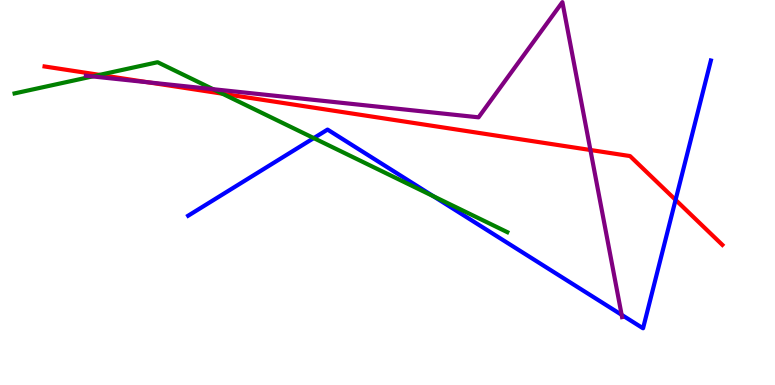[{'lines': ['blue', 'red'], 'intersections': [{'x': 8.72, 'y': 4.81}]}, {'lines': ['green', 'red'], 'intersections': [{'x': 1.28, 'y': 8.06}, {'x': 2.87, 'y': 7.57}]}, {'lines': ['purple', 'red'], 'intersections': [{'x': 1.91, 'y': 7.86}, {'x': 7.62, 'y': 6.1}]}, {'lines': ['blue', 'green'], 'intersections': [{'x': 4.05, 'y': 6.41}, {'x': 5.59, 'y': 4.9}]}, {'lines': ['blue', 'purple'], 'intersections': [{'x': 8.02, 'y': 1.82}]}, {'lines': ['green', 'purple'], 'intersections': [{'x': 1.19, 'y': 8.02}, {'x': 2.75, 'y': 7.68}]}]